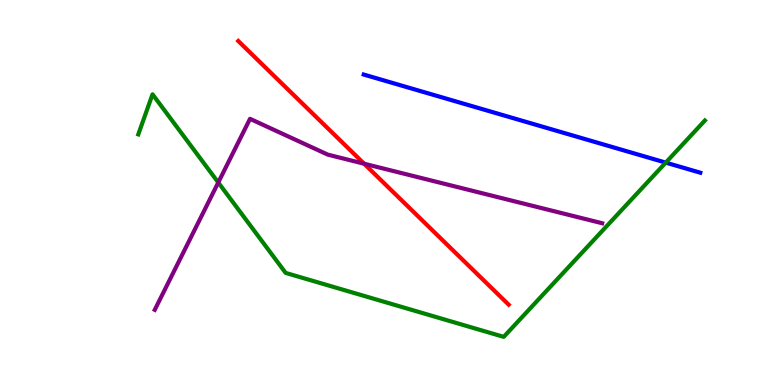[{'lines': ['blue', 'red'], 'intersections': []}, {'lines': ['green', 'red'], 'intersections': []}, {'lines': ['purple', 'red'], 'intersections': [{'x': 4.7, 'y': 5.75}]}, {'lines': ['blue', 'green'], 'intersections': [{'x': 8.59, 'y': 5.78}]}, {'lines': ['blue', 'purple'], 'intersections': []}, {'lines': ['green', 'purple'], 'intersections': [{'x': 2.82, 'y': 5.26}]}]